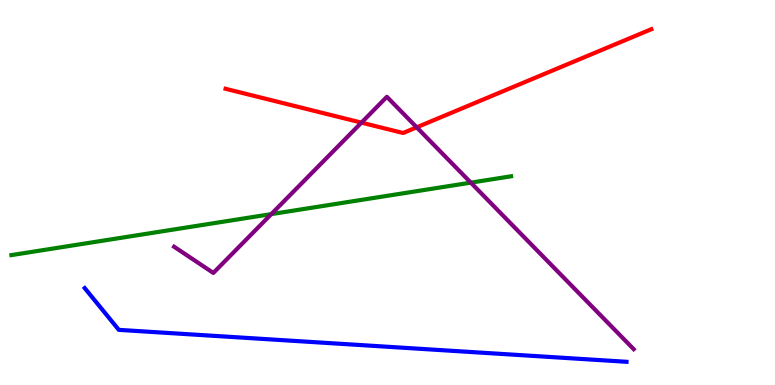[{'lines': ['blue', 'red'], 'intersections': []}, {'lines': ['green', 'red'], 'intersections': []}, {'lines': ['purple', 'red'], 'intersections': [{'x': 4.66, 'y': 6.81}, {'x': 5.38, 'y': 6.69}]}, {'lines': ['blue', 'green'], 'intersections': []}, {'lines': ['blue', 'purple'], 'intersections': []}, {'lines': ['green', 'purple'], 'intersections': [{'x': 3.5, 'y': 4.44}, {'x': 6.08, 'y': 5.26}]}]